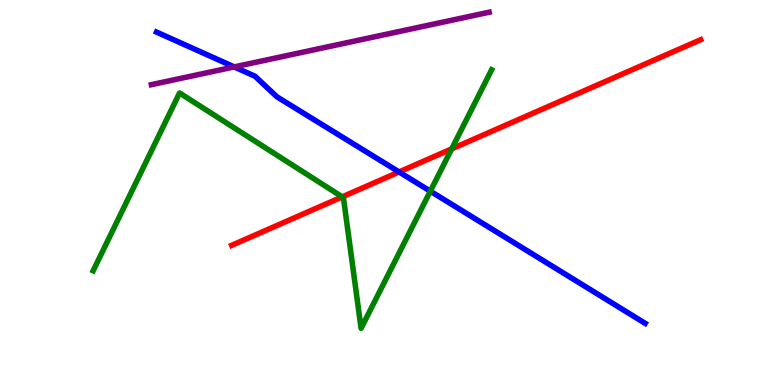[{'lines': ['blue', 'red'], 'intersections': [{'x': 5.15, 'y': 5.53}]}, {'lines': ['green', 'red'], 'intersections': [{'x': 4.42, 'y': 4.89}, {'x': 5.83, 'y': 6.13}]}, {'lines': ['purple', 'red'], 'intersections': []}, {'lines': ['blue', 'green'], 'intersections': [{'x': 5.55, 'y': 5.03}]}, {'lines': ['blue', 'purple'], 'intersections': [{'x': 3.02, 'y': 8.26}]}, {'lines': ['green', 'purple'], 'intersections': []}]